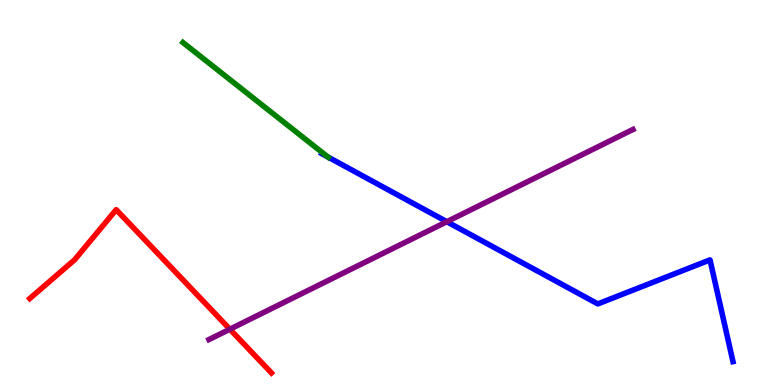[{'lines': ['blue', 'red'], 'intersections': []}, {'lines': ['green', 'red'], 'intersections': []}, {'lines': ['purple', 'red'], 'intersections': [{'x': 2.97, 'y': 1.45}]}, {'lines': ['blue', 'green'], 'intersections': [{'x': 4.23, 'y': 5.92}]}, {'lines': ['blue', 'purple'], 'intersections': [{'x': 5.77, 'y': 4.24}]}, {'lines': ['green', 'purple'], 'intersections': []}]